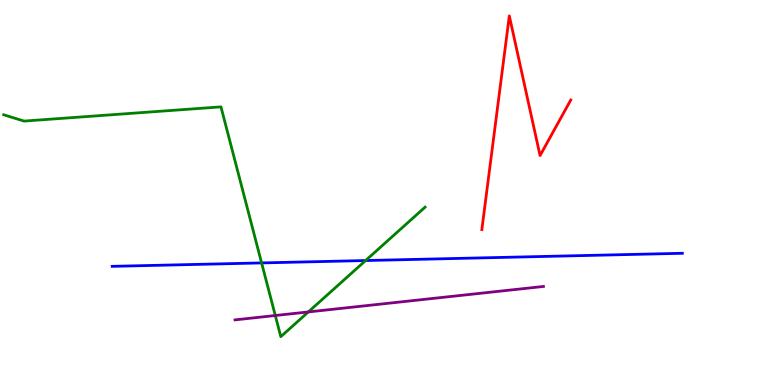[{'lines': ['blue', 'red'], 'intersections': []}, {'lines': ['green', 'red'], 'intersections': []}, {'lines': ['purple', 'red'], 'intersections': []}, {'lines': ['blue', 'green'], 'intersections': [{'x': 3.38, 'y': 3.17}, {'x': 4.72, 'y': 3.23}]}, {'lines': ['blue', 'purple'], 'intersections': []}, {'lines': ['green', 'purple'], 'intersections': [{'x': 3.55, 'y': 1.8}, {'x': 3.98, 'y': 1.9}]}]